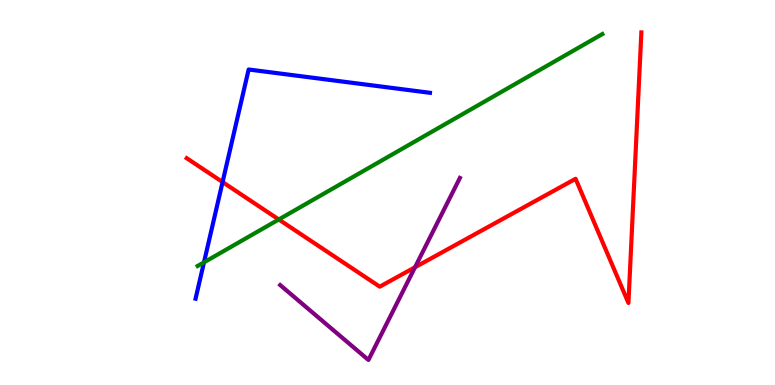[{'lines': ['blue', 'red'], 'intersections': [{'x': 2.87, 'y': 5.27}]}, {'lines': ['green', 'red'], 'intersections': [{'x': 3.6, 'y': 4.3}]}, {'lines': ['purple', 'red'], 'intersections': [{'x': 5.36, 'y': 3.06}]}, {'lines': ['blue', 'green'], 'intersections': [{'x': 2.63, 'y': 3.19}]}, {'lines': ['blue', 'purple'], 'intersections': []}, {'lines': ['green', 'purple'], 'intersections': []}]